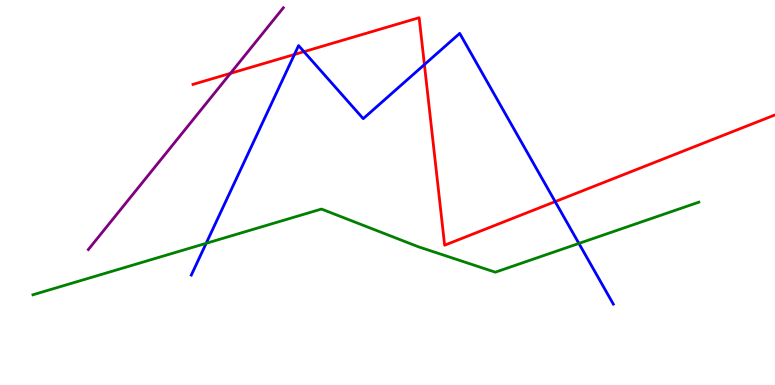[{'lines': ['blue', 'red'], 'intersections': [{'x': 3.8, 'y': 8.58}, {'x': 3.92, 'y': 8.66}, {'x': 5.48, 'y': 8.32}, {'x': 7.16, 'y': 4.76}]}, {'lines': ['green', 'red'], 'intersections': []}, {'lines': ['purple', 'red'], 'intersections': [{'x': 2.97, 'y': 8.09}]}, {'lines': ['blue', 'green'], 'intersections': [{'x': 2.66, 'y': 3.68}, {'x': 7.47, 'y': 3.68}]}, {'lines': ['blue', 'purple'], 'intersections': []}, {'lines': ['green', 'purple'], 'intersections': []}]